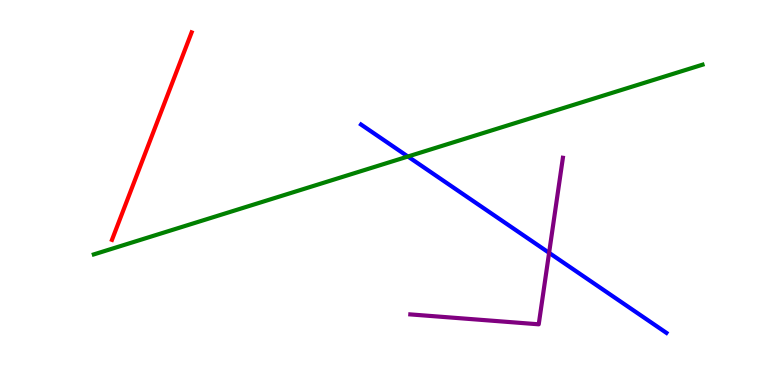[{'lines': ['blue', 'red'], 'intersections': []}, {'lines': ['green', 'red'], 'intersections': []}, {'lines': ['purple', 'red'], 'intersections': []}, {'lines': ['blue', 'green'], 'intersections': [{'x': 5.26, 'y': 5.93}]}, {'lines': ['blue', 'purple'], 'intersections': [{'x': 7.09, 'y': 3.43}]}, {'lines': ['green', 'purple'], 'intersections': []}]